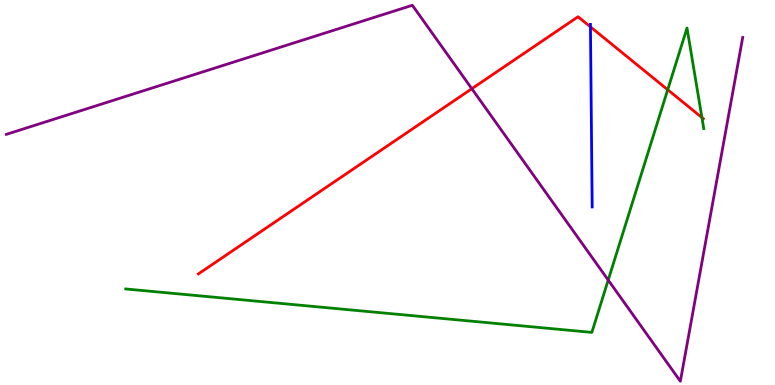[{'lines': ['blue', 'red'], 'intersections': [{'x': 7.62, 'y': 9.3}]}, {'lines': ['green', 'red'], 'intersections': [{'x': 8.62, 'y': 7.67}, {'x': 9.06, 'y': 6.95}]}, {'lines': ['purple', 'red'], 'intersections': [{'x': 6.09, 'y': 7.7}]}, {'lines': ['blue', 'green'], 'intersections': []}, {'lines': ['blue', 'purple'], 'intersections': []}, {'lines': ['green', 'purple'], 'intersections': [{'x': 7.85, 'y': 2.73}]}]